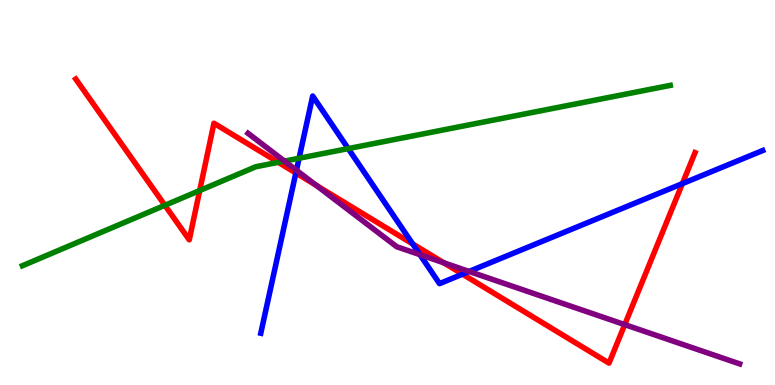[{'lines': ['blue', 'red'], 'intersections': [{'x': 3.82, 'y': 5.51}, {'x': 5.32, 'y': 3.66}, {'x': 5.97, 'y': 2.88}, {'x': 8.8, 'y': 5.23}]}, {'lines': ['green', 'red'], 'intersections': [{'x': 2.13, 'y': 4.67}, {'x': 2.58, 'y': 5.05}, {'x': 3.59, 'y': 5.78}]}, {'lines': ['purple', 'red'], 'intersections': [{'x': 4.08, 'y': 5.18}, {'x': 5.73, 'y': 3.17}, {'x': 8.06, 'y': 1.57}]}, {'lines': ['blue', 'green'], 'intersections': [{'x': 3.86, 'y': 5.89}, {'x': 4.49, 'y': 6.14}]}, {'lines': ['blue', 'purple'], 'intersections': [{'x': 3.83, 'y': 5.58}, {'x': 5.42, 'y': 3.39}, {'x': 6.05, 'y': 2.95}]}, {'lines': ['green', 'purple'], 'intersections': [{'x': 3.67, 'y': 5.82}]}]